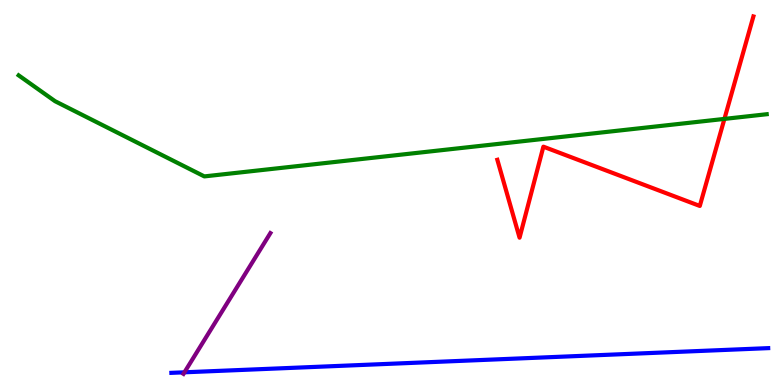[{'lines': ['blue', 'red'], 'intersections': []}, {'lines': ['green', 'red'], 'intersections': [{'x': 9.35, 'y': 6.91}]}, {'lines': ['purple', 'red'], 'intersections': []}, {'lines': ['blue', 'green'], 'intersections': []}, {'lines': ['blue', 'purple'], 'intersections': [{'x': 2.38, 'y': 0.33}]}, {'lines': ['green', 'purple'], 'intersections': []}]